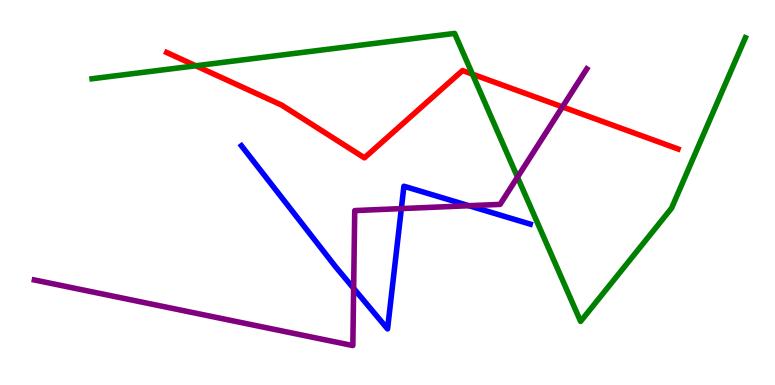[{'lines': ['blue', 'red'], 'intersections': []}, {'lines': ['green', 'red'], 'intersections': [{'x': 2.53, 'y': 8.29}, {'x': 6.1, 'y': 8.07}]}, {'lines': ['purple', 'red'], 'intersections': [{'x': 7.26, 'y': 7.22}]}, {'lines': ['blue', 'green'], 'intersections': []}, {'lines': ['blue', 'purple'], 'intersections': [{'x': 4.56, 'y': 2.51}, {'x': 5.18, 'y': 4.58}, {'x': 6.05, 'y': 4.66}]}, {'lines': ['green', 'purple'], 'intersections': [{'x': 6.68, 'y': 5.4}]}]